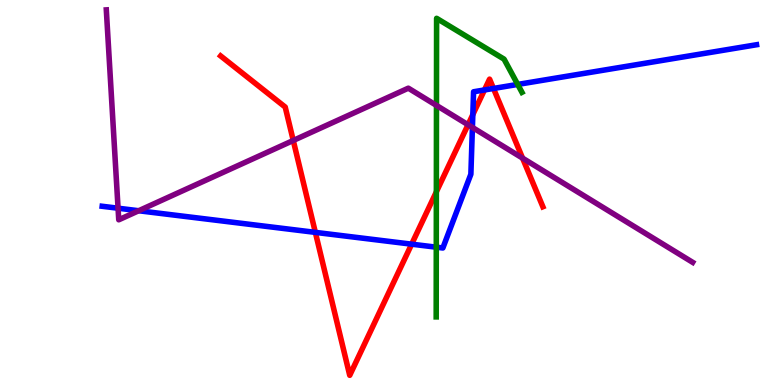[{'lines': ['blue', 'red'], 'intersections': [{'x': 4.07, 'y': 3.96}, {'x': 5.31, 'y': 3.66}, {'x': 6.1, 'y': 7.02}, {'x': 6.25, 'y': 7.66}, {'x': 6.37, 'y': 7.7}]}, {'lines': ['green', 'red'], 'intersections': [{'x': 5.63, 'y': 5.02}]}, {'lines': ['purple', 'red'], 'intersections': [{'x': 3.78, 'y': 6.35}, {'x': 6.04, 'y': 6.76}, {'x': 6.74, 'y': 5.89}]}, {'lines': ['blue', 'green'], 'intersections': [{'x': 5.63, 'y': 3.58}, {'x': 6.68, 'y': 7.81}]}, {'lines': ['blue', 'purple'], 'intersections': [{'x': 1.52, 'y': 4.59}, {'x': 1.79, 'y': 4.53}, {'x': 6.1, 'y': 6.69}]}, {'lines': ['green', 'purple'], 'intersections': [{'x': 5.63, 'y': 7.26}]}]